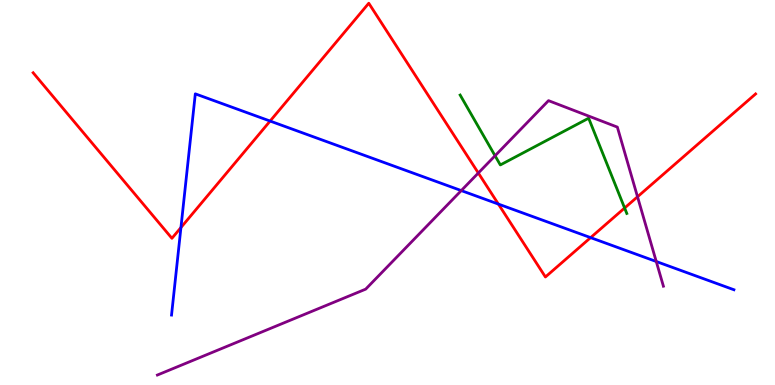[{'lines': ['blue', 'red'], 'intersections': [{'x': 2.33, 'y': 4.09}, {'x': 3.49, 'y': 6.86}, {'x': 6.43, 'y': 4.7}, {'x': 7.62, 'y': 3.83}]}, {'lines': ['green', 'red'], 'intersections': [{'x': 8.06, 'y': 4.6}]}, {'lines': ['purple', 'red'], 'intersections': [{'x': 6.17, 'y': 5.51}, {'x': 8.23, 'y': 4.89}]}, {'lines': ['blue', 'green'], 'intersections': []}, {'lines': ['blue', 'purple'], 'intersections': [{'x': 5.95, 'y': 5.05}, {'x': 8.47, 'y': 3.21}]}, {'lines': ['green', 'purple'], 'intersections': [{'x': 6.39, 'y': 5.95}]}]